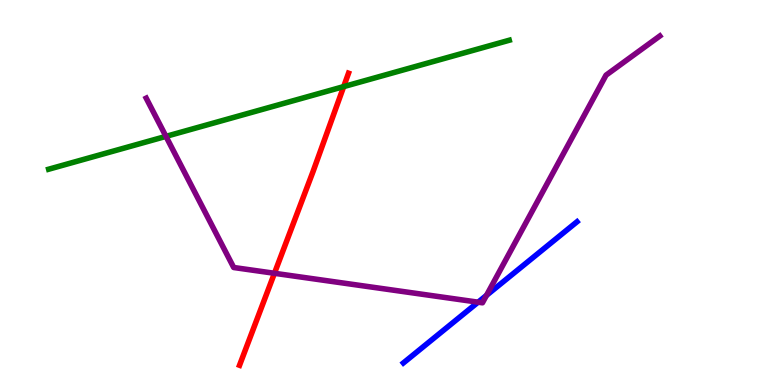[{'lines': ['blue', 'red'], 'intersections': []}, {'lines': ['green', 'red'], 'intersections': [{'x': 4.43, 'y': 7.75}]}, {'lines': ['purple', 'red'], 'intersections': [{'x': 3.54, 'y': 2.9}]}, {'lines': ['blue', 'green'], 'intersections': []}, {'lines': ['blue', 'purple'], 'intersections': [{'x': 6.17, 'y': 2.15}, {'x': 6.28, 'y': 2.33}]}, {'lines': ['green', 'purple'], 'intersections': [{'x': 2.14, 'y': 6.46}]}]